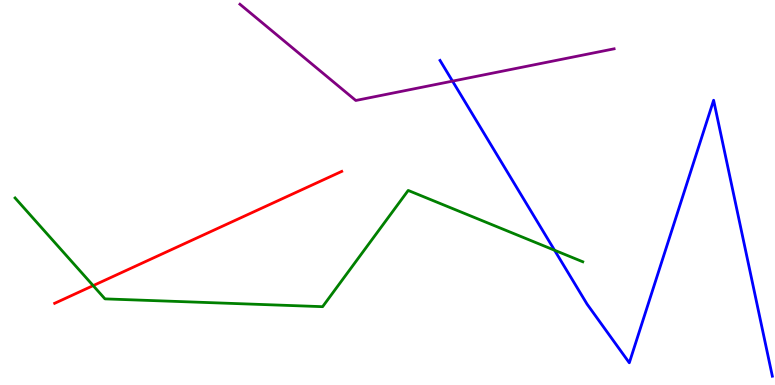[{'lines': ['blue', 'red'], 'intersections': []}, {'lines': ['green', 'red'], 'intersections': [{'x': 1.2, 'y': 2.58}]}, {'lines': ['purple', 'red'], 'intersections': []}, {'lines': ['blue', 'green'], 'intersections': [{'x': 7.16, 'y': 3.5}]}, {'lines': ['blue', 'purple'], 'intersections': [{'x': 5.84, 'y': 7.89}]}, {'lines': ['green', 'purple'], 'intersections': []}]